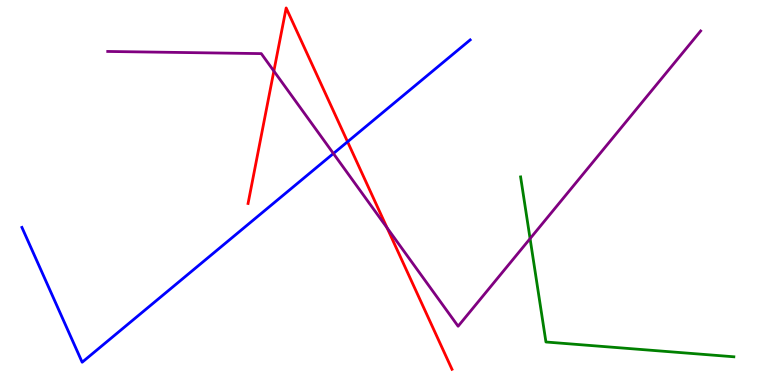[{'lines': ['blue', 'red'], 'intersections': [{'x': 4.48, 'y': 6.32}]}, {'lines': ['green', 'red'], 'intersections': []}, {'lines': ['purple', 'red'], 'intersections': [{'x': 3.53, 'y': 8.15}, {'x': 4.99, 'y': 4.08}]}, {'lines': ['blue', 'green'], 'intersections': []}, {'lines': ['blue', 'purple'], 'intersections': [{'x': 4.3, 'y': 6.01}]}, {'lines': ['green', 'purple'], 'intersections': [{'x': 6.84, 'y': 3.8}]}]